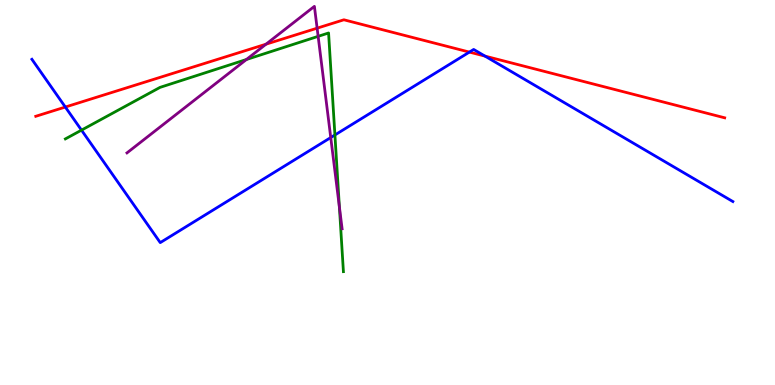[{'lines': ['blue', 'red'], 'intersections': [{'x': 0.843, 'y': 7.22}, {'x': 6.06, 'y': 8.65}, {'x': 6.26, 'y': 8.54}]}, {'lines': ['green', 'red'], 'intersections': []}, {'lines': ['purple', 'red'], 'intersections': [{'x': 3.43, 'y': 8.85}, {'x': 4.09, 'y': 9.27}]}, {'lines': ['blue', 'green'], 'intersections': [{'x': 1.05, 'y': 6.62}, {'x': 4.32, 'y': 6.49}]}, {'lines': ['blue', 'purple'], 'intersections': [{'x': 4.27, 'y': 6.43}]}, {'lines': ['green', 'purple'], 'intersections': [{'x': 3.18, 'y': 8.45}, {'x': 4.1, 'y': 9.06}, {'x': 4.38, 'y': 4.62}]}]